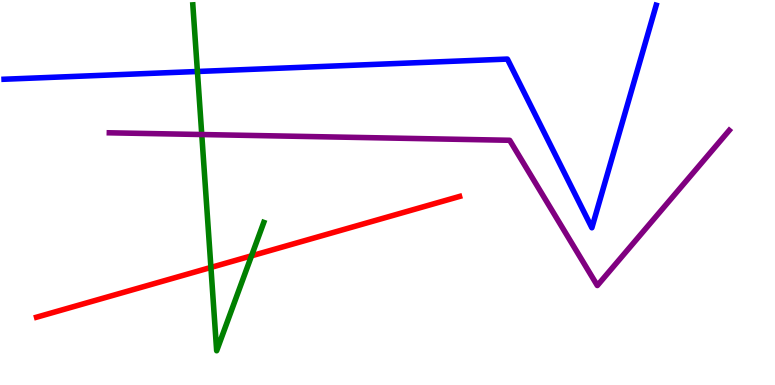[{'lines': ['blue', 'red'], 'intersections': []}, {'lines': ['green', 'red'], 'intersections': [{'x': 2.72, 'y': 3.05}, {'x': 3.25, 'y': 3.35}]}, {'lines': ['purple', 'red'], 'intersections': []}, {'lines': ['blue', 'green'], 'intersections': [{'x': 2.55, 'y': 8.14}]}, {'lines': ['blue', 'purple'], 'intersections': []}, {'lines': ['green', 'purple'], 'intersections': [{'x': 2.6, 'y': 6.51}]}]